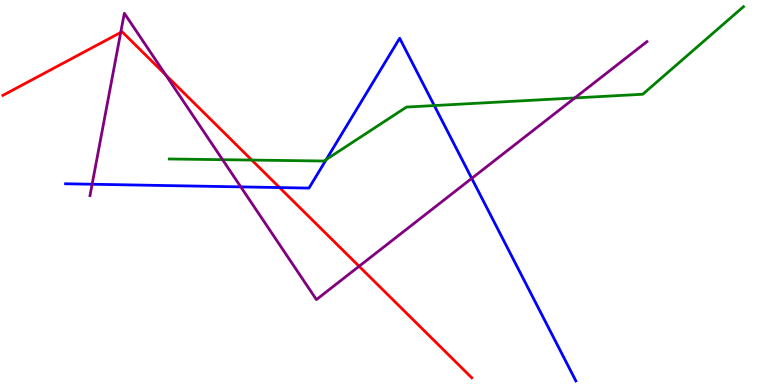[{'lines': ['blue', 'red'], 'intersections': [{'x': 3.61, 'y': 5.13}]}, {'lines': ['green', 'red'], 'intersections': [{'x': 3.25, 'y': 5.84}]}, {'lines': ['purple', 'red'], 'intersections': [{'x': 1.56, 'y': 9.16}, {'x': 2.14, 'y': 8.06}, {'x': 4.63, 'y': 3.08}]}, {'lines': ['blue', 'green'], 'intersections': [{'x': 4.21, 'y': 5.86}, {'x': 5.6, 'y': 7.26}]}, {'lines': ['blue', 'purple'], 'intersections': [{'x': 1.19, 'y': 5.21}, {'x': 3.11, 'y': 5.15}, {'x': 6.09, 'y': 5.37}]}, {'lines': ['green', 'purple'], 'intersections': [{'x': 2.87, 'y': 5.85}, {'x': 7.42, 'y': 7.46}]}]